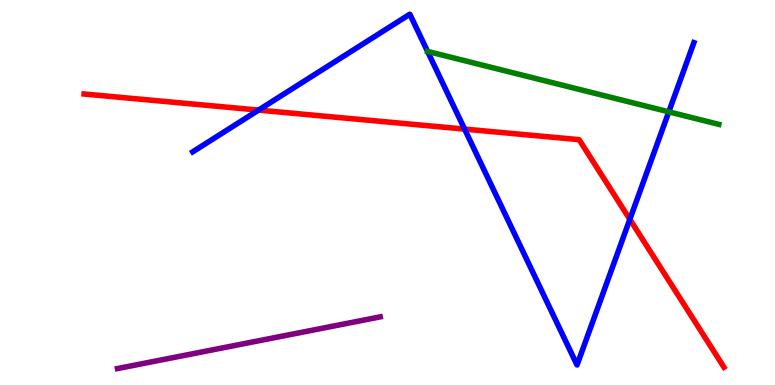[{'lines': ['blue', 'red'], 'intersections': [{'x': 3.34, 'y': 7.14}, {'x': 5.99, 'y': 6.65}, {'x': 8.13, 'y': 4.3}]}, {'lines': ['green', 'red'], 'intersections': []}, {'lines': ['purple', 'red'], 'intersections': []}, {'lines': ['blue', 'green'], 'intersections': [{'x': 8.63, 'y': 7.1}]}, {'lines': ['blue', 'purple'], 'intersections': []}, {'lines': ['green', 'purple'], 'intersections': []}]